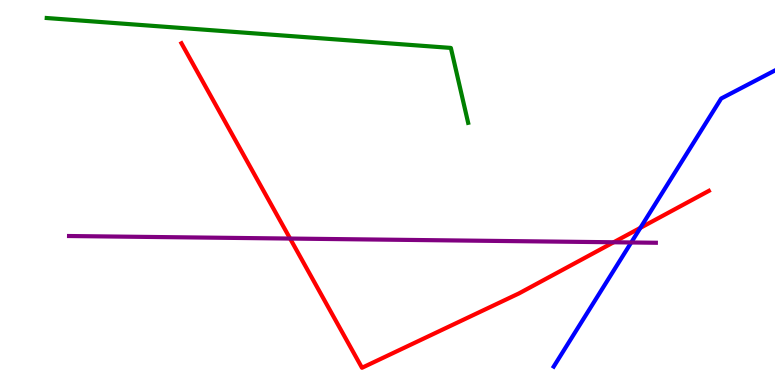[{'lines': ['blue', 'red'], 'intersections': [{'x': 8.26, 'y': 4.08}]}, {'lines': ['green', 'red'], 'intersections': []}, {'lines': ['purple', 'red'], 'intersections': [{'x': 3.74, 'y': 3.8}, {'x': 7.92, 'y': 3.71}]}, {'lines': ['blue', 'green'], 'intersections': []}, {'lines': ['blue', 'purple'], 'intersections': [{'x': 8.14, 'y': 3.7}]}, {'lines': ['green', 'purple'], 'intersections': []}]